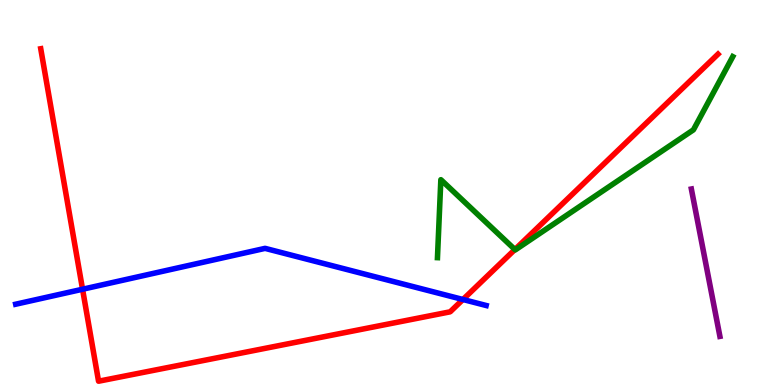[{'lines': ['blue', 'red'], 'intersections': [{'x': 1.07, 'y': 2.49}, {'x': 5.97, 'y': 2.22}]}, {'lines': ['green', 'red'], 'intersections': [{'x': 6.64, 'y': 3.52}]}, {'lines': ['purple', 'red'], 'intersections': []}, {'lines': ['blue', 'green'], 'intersections': []}, {'lines': ['blue', 'purple'], 'intersections': []}, {'lines': ['green', 'purple'], 'intersections': []}]